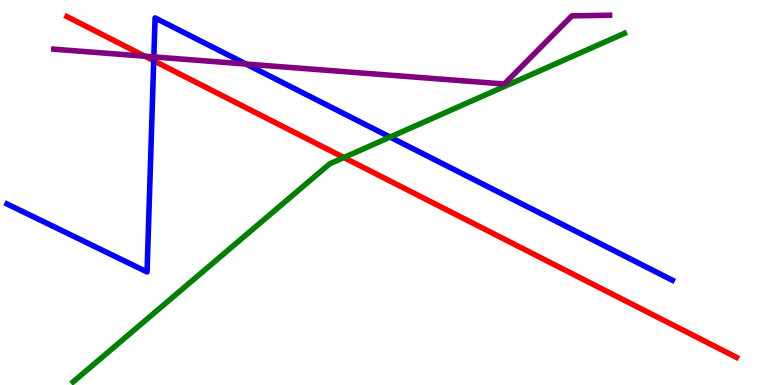[{'lines': ['blue', 'red'], 'intersections': [{'x': 1.98, 'y': 8.42}]}, {'lines': ['green', 'red'], 'intersections': [{'x': 4.44, 'y': 5.91}]}, {'lines': ['purple', 'red'], 'intersections': [{'x': 1.87, 'y': 8.54}]}, {'lines': ['blue', 'green'], 'intersections': [{'x': 5.03, 'y': 6.44}]}, {'lines': ['blue', 'purple'], 'intersections': [{'x': 1.99, 'y': 8.52}, {'x': 3.18, 'y': 8.34}]}, {'lines': ['green', 'purple'], 'intersections': []}]